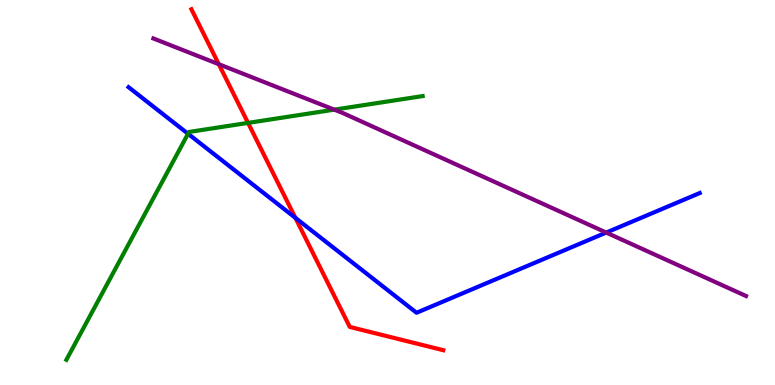[{'lines': ['blue', 'red'], 'intersections': [{'x': 3.81, 'y': 4.34}]}, {'lines': ['green', 'red'], 'intersections': [{'x': 3.2, 'y': 6.81}]}, {'lines': ['purple', 'red'], 'intersections': [{'x': 2.82, 'y': 8.33}]}, {'lines': ['blue', 'green'], 'intersections': [{'x': 2.43, 'y': 6.53}]}, {'lines': ['blue', 'purple'], 'intersections': [{'x': 7.82, 'y': 3.96}]}, {'lines': ['green', 'purple'], 'intersections': [{'x': 4.31, 'y': 7.15}]}]